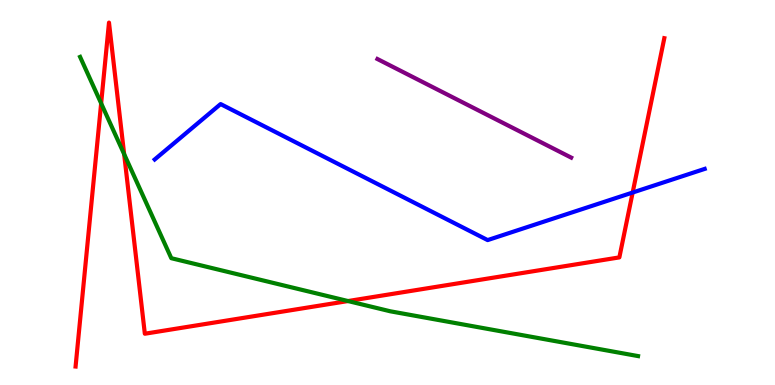[{'lines': ['blue', 'red'], 'intersections': [{'x': 8.16, 'y': 5.0}]}, {'lines': ['green', 'red'], 'intersections': [{'x': 1.31, 'y': 7.32}, {'x': 1.6, 'y': 6.0}, {'x': 4.49, 'y': 2.18}]}, {'lines': ['purple', 'red'], 'intersections': []}, {'lines': ['blue', 'green'], 'intersections': []}, {'lines': ['blue', 'purple'], 'intersections': []}, {'lines': ['green', 'purple'], 'intersections': []}]